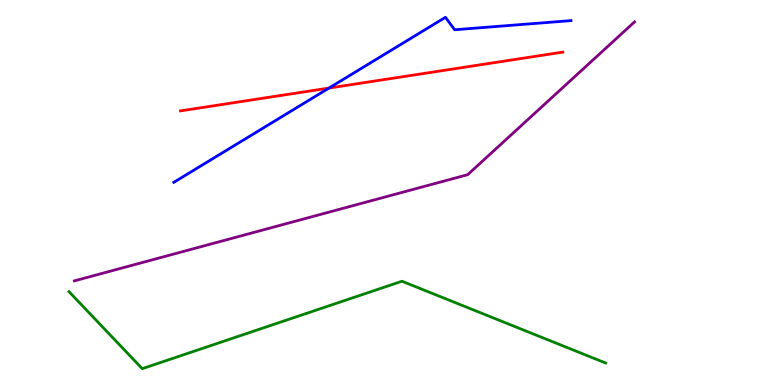[{'lines': ['blue', 'red'], 'intersections': [{'x': 4.24, 'y': 7.71}]}, {'lines': ['green', 'red'], 'intersections': []}, {'lines': ['purple', 'red'], 'intersections': []}, {'lines': ['blue', 'green'], 'intersections': []}, {'lines': ['blue', 'purple'], 'intersections': []}, {'lines': ['green', 'purple'], 'intersections': []}]